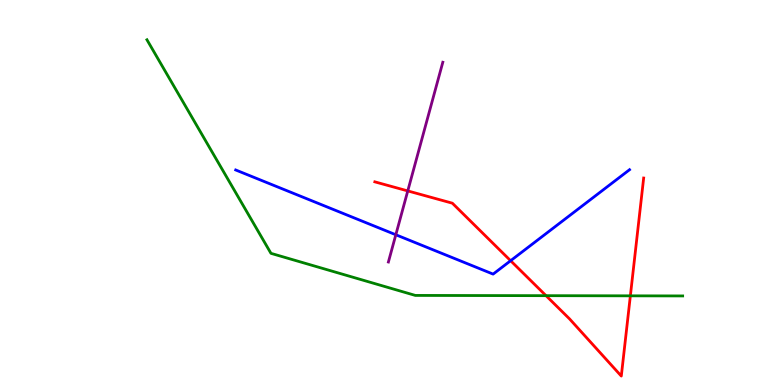[{'lines': ['blue', 'red'], 'intersections': [{'x': 6.59, 'y': 3.23}]}, {'lines': ['green', 'red'], 'intersections': [{'x': 7.05, 'y': 2.32}, {'x': 8.13, 'y': 2.32}]}, {'lines': ['purple', 'red'], 'intersections': [{'x': 5.26, 'y': 5.04}]}, {'lines': ['blue', 'green'], 'intersections': []}, {'lines': ['blue', 'purple'], 'intersections': [{'x': 5.11, 'y': 3.9}]}, {'lines': ['green', 'purple'], 'intersections': []}]